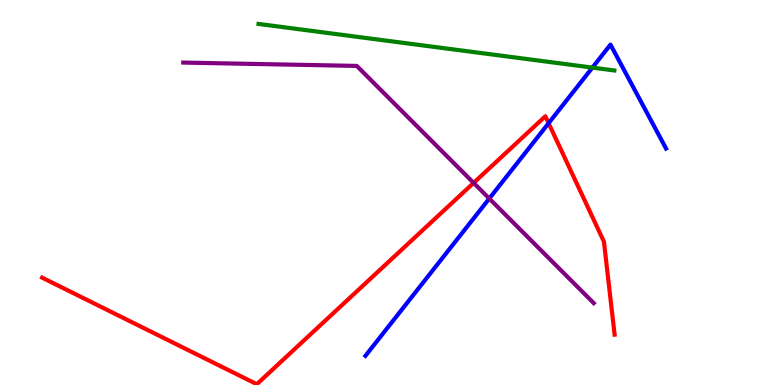[{'lines': ['blue', 'red'], 'intersections': [{'x': 7.08, 'y': 6.8}]}, {'lines': ['green', 'red'], 'intersections': []}, {'lines': ['purple', 'red'], 'intersections': [{'x': 6.11, 'y': 5.25}]}, {'lines': ['blue', 'green'], 'intersections': [{'x': 7.64, 'y': 8.24}]}, {'lines': ['blue', 'purple'], 'intersections': [{'x': 6.31, 'y': 4.84}]}, {'lines': ['green', 'purple'], 'intersections': []}]